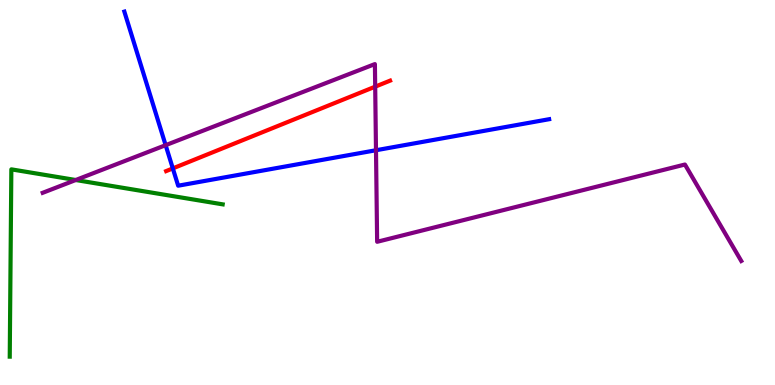[{'lines': ['blue', 'red'], 'intersections': [{'x': 2.23, 'y': 5.63}]}, {'lines': ['green', 'red'], 'intersections': []}, {'lines': ['purple', 'red'], 'intersections': [{'x': 4.84, 'y': 7.75}]}, {'lines': ['blue', 'green'], 'intersections': []}, {'lines': ['blue', 'purple'], 'intersections': [{'x': 2.14, 'y': 6.23}, {'x': 4.85, 'y': 6.1}]}, {'lines': ['green', 'purple'], 'intersections': [{'x': 0.977, 'y': 5.32}]}]